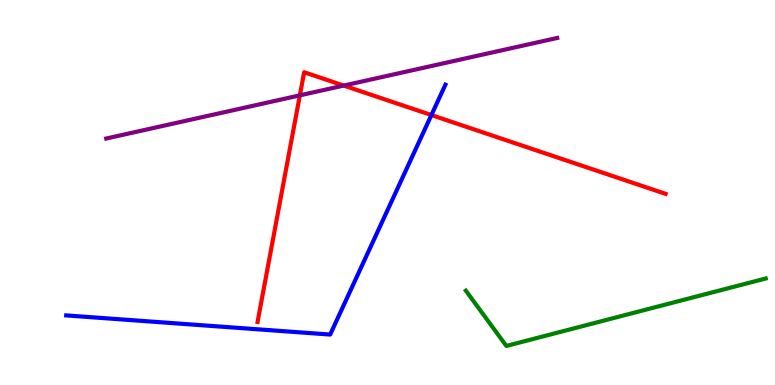[{'lines': ['blue', 'red'], 'intersections': [{'x': 5.57, 'y': 7.01}]}, {'lines': ['green', 'red'], 'intersections': []}, {'lines': ['purple', 'red'], 'intersections': [{'x': 3.87, 'y': 7.52}, {'x': 4.44, 'y': 7.78}]}, {'lines': ['blue', 'green'], 'intersections': []}, {'lines': ['blue', 'purple'], 'intersections': []}, {'lines': ['green', 'purple'], 'intersections': []}]